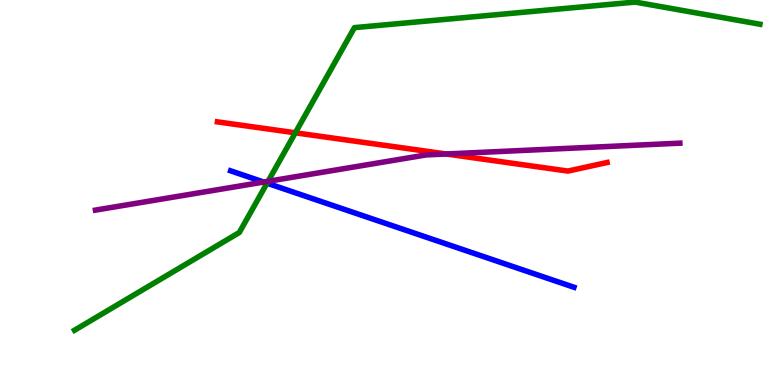[{'lines': ['blue', 'red'], 'intersections': []}, {'lines': ['green', 'red'], 'intersections': [{'x': 3.81, 'y': 6.55}]}, {'lines': ['purple', 'red'], 'intersections': [{'x': 5.76, 'y': 6.0}]}, {'lines': ['blue', 'green'], 'intersections': [{'x': 3.45, 'y': 5.24}]}, {'lines': ['blue', 'purple'], 'intersections': [{'x': 3.4, 'y': 5.27}]}, {'lines': ['green', 'purple'], 'intersections': [{'x': 3.46, 'y': 5.29}]}]